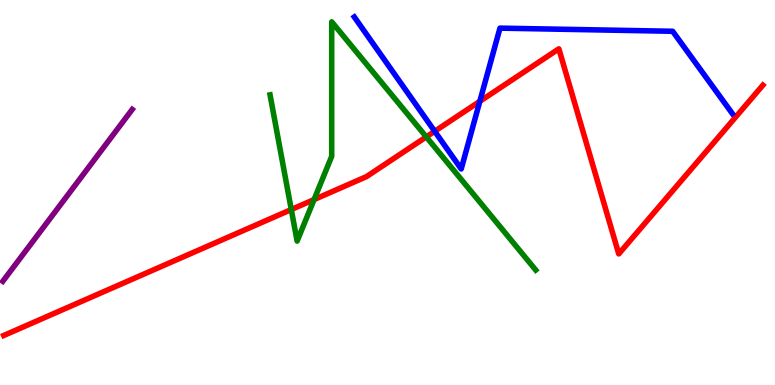[{'lines': ['blue', 'red'], 'intersections': [{'x': 5.61, 'y': 6.59}, {'x': 6.19, 'y': 7.37}]}, {'lines': ['green', 'red'], 'intersections': [{'x': 3.76, 'y': 4.56}, {'x': 4.05, 'y': 4.82}, {'x': 5.5, 'y': 6.44}]}, {'lines': ['purple', 'red'], 'intersections': []}, {'lines': ['blue', 'green'], 'intersections': []}, {'lines': ['blue', 'purple'], 'intersections': []}, {'lines': ['green', 'purple'], 'intersections': []}]